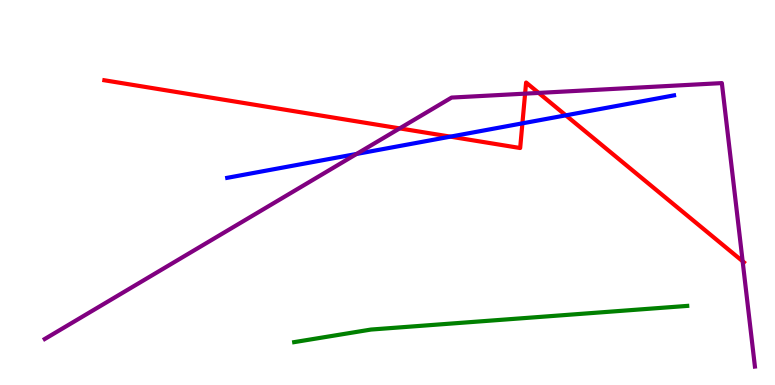[{'lines': ['blue', 'red'], 'intersections': [{'x': 5.81, 'y': 6.45}, {'x': 6.74, 'y': 6.8}, {'x': 7.3, 'y': 7.0}]}, {'lines': ['green', 'red'], 'intersections': []}, {'lines': ['purple', 'red'], 'intersections': [{'x': 5.16, 'y': 6.67}, {'x': 6.78, 'y': 7.57}, {'x': 6.95, 'y': 7.59}, {'x': 9.58, 'y': 3.21}]}, {'lines': ['blue', 'green'], 'intersections': []}, {'lines': ['blue', 'purple'], 'intersections': [{'x': 4.6, 'y': 6.0}]}, {'lines': ['green', 'purple'], 'intersections': []}]